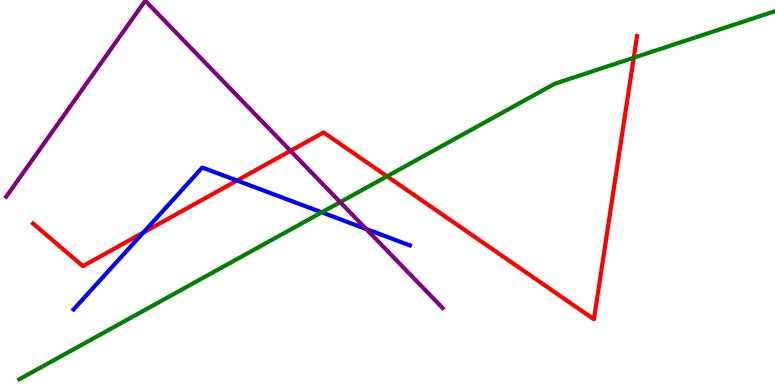[{'lines': ['blue', 'red'], 'intersections': [{'x': 1.85, 'y': 3.96}, {'x': 3.06, 'y': 5.31}]}, {'lines': ['green', 'red'], 'intersections': [{'x': 4.99, 'y': 5.42}, {'x': 8.18, 'y': 8.5}]}, {'lines': ['purple', 'red'], 'intersections': [{'x': 3.75, 'y': 6.08}]}, {'lines': ['blue', 'green'], 'intersections': [{'x': 4.15, 'y': 4.48}]}, {'lines': ['blue', 'purple'], 'intersections': [{'x': 4.72, 'y': 4.05}]}, {'lines': ['green', 'purple'], 'intersections': [{'x': 4.39, 'y': 4.75}]}]